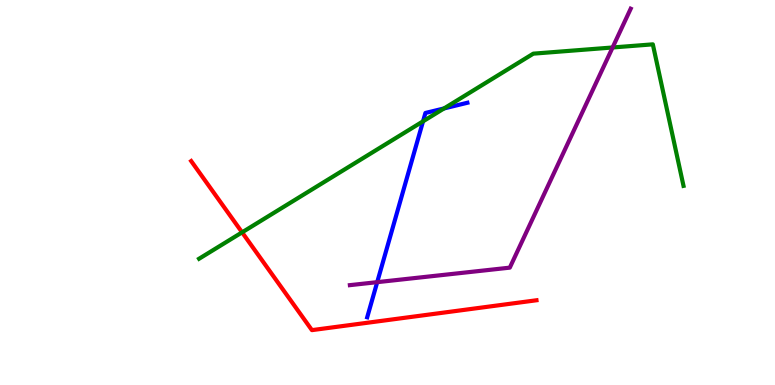[{'lines': ['blue', 'red'], 'intersections': []}, {'lines': ['green', 'red'], 'intersections': [{'x': 3.12, 'y': 3.96}]}, {'lines': ['purple', 'red'], 'intersections': []}, {'lines': ['blue', 'green'], 'intersections': [{'x': 5.46, 'y': 6.85}, {'x': 5.73, 'y': 7.18}]}, {'lines': ['blue', 'purple'], 'intersections': [{'x': 4.87, 'y': 2.67}]}, {'lines': ['green', 'purple'], 'intersections': [{'x': 7.9, 'y': 8.77}]}]